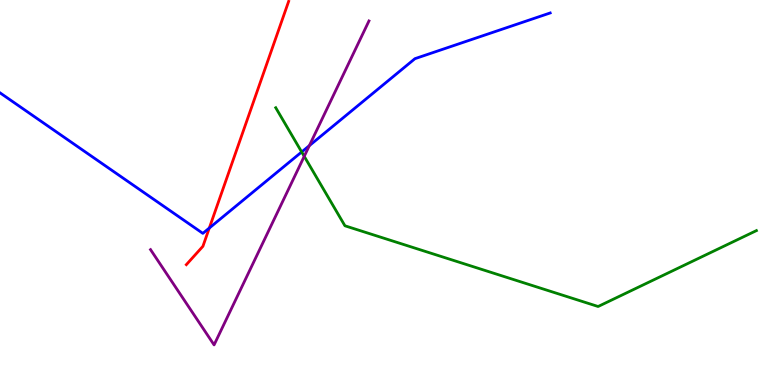[{'lines': ['blue', 'red'], 'intersections': [{'x': 2.7, 'y': 4.08}]}, {'lines': ['green', 'red'], 'intersections': []}, {'lines': ['purple', 'red'], 'intersections': []}, {'lines': ['blue', 'green'], 'intersections': [{'x': 3.89, 'y': 6.05}]}, {'lines': ['blue', 'purple'], 'intersections': [{'x': 3.99, 'y': 6.22}]}, {'lines': ['green', 'purple'], 'intersections': [{'x': 3.93, 'y': 5.94}]}]